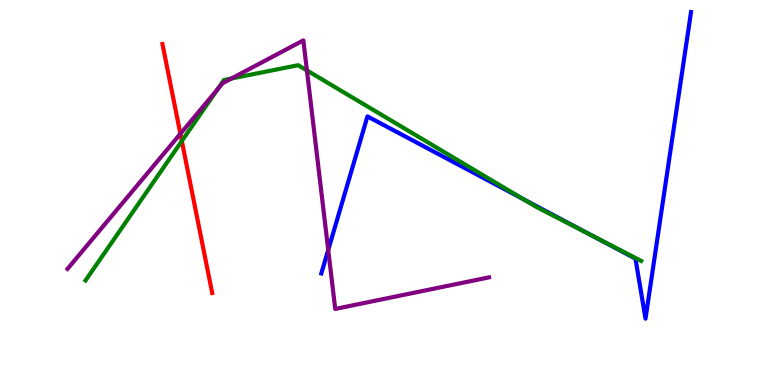[{'lines': ['blue', 'red'], 'intersections': []}, {'lines': ['green', 'red'], 'intersections': [{'x': 2.35, 'y': 6.34}]}, {'lines': ['purple', 'red'], 'intersections': [{'x': 2.33, 'y': 6.53}]}, {'lines': ['blue', 'green'], 'intersections': [{'x': 6.75, 'y': 4.83}, {'x': 7.63, 'y': 3.89}]}, {'lines': ['blue', 'purple'], 'intersections': [{'x': 4.24, 'y': 3.51}]}, {'lines': ['green', 'purple'], 'intersections': [{'x': 2.81, 'y': 7.68}, {'x': 2.99, 'y': 7.96}, {'x': 3.96, 'y': 8.17}]}]